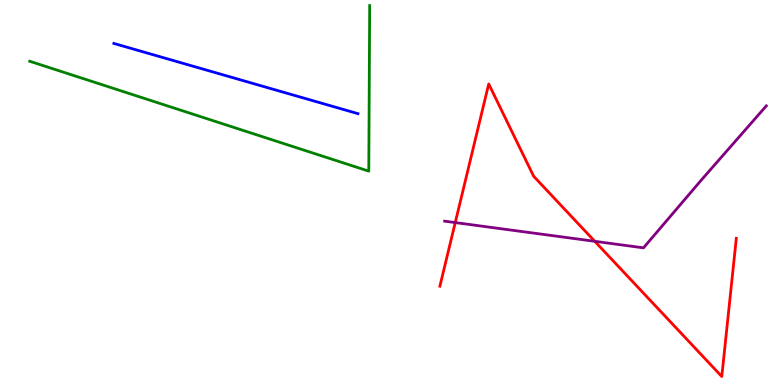[{'lines': ['blue', 'red'], 'intersections': []}, {'lines': ['green', 'red'], 'intersections': []}, {'lines': ['purple', 'red'], 'intersections': [{'x': 5.87, 'y': 4.22}, {'x': 7.67, 'y': 3.73}]}, {'lines': ['blue', 'green'], 'intersections': []}, {'lines': ['blue', 'purple'], 'intersections': []}, {'lines': ['green', 'purple'], 'intersections': []}]